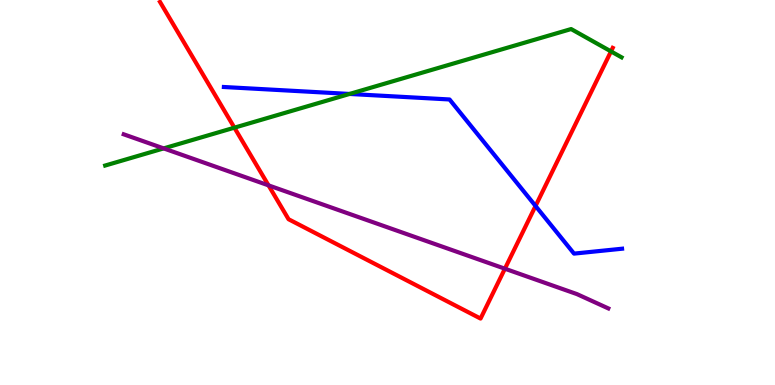[{'lines': ['blue', 'red'], 'intersections': [{'x': 6.91, 'y': 4.65}]}, {'lines': ['green', 'red'], 'intersections': [{'x': 3.02, 'y': 6.68}, {'x': 7.88, 'y': 8.66}]}, {'lines': ['purple', 'red'], 'intersections': [{'x': 3.46, 'y': 5.19}, {'x': 6.51, 'y': 3.02}]}, {'lines': ['blue', 'green'], 'intersections': [{'x': 4.51, 'y': 7.56}]}, {'lines': ['blue', 'purple'], 'intersections': []}, {'lines': ['green', 'purple'], 'intersections': [{'x': 2.11, 'y': 6.15}]}]